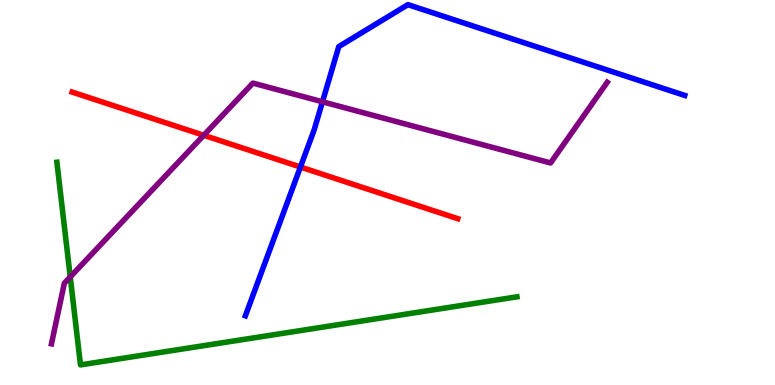[{'lines': ['blue', 'red'], 'intersections': [{'x': 3.88, 'y': 5.66}]}, {'lines': ['green', 'red'], 'intersections': []}, {'lines': ['purple', 'red'], 'intersections': [{'x': 2.63, 'y': 6.49}]}, {'lines': ['blue', 'green'], 'intersections': []}, {'lines': ['blue', 'purple'], 'intersections': [{'x': 4.16, 'y': 7.36}]}, {'lines': ['green', 'purple'], 'intersections': [{'x': 0.906, 'y': 2.81}]}]